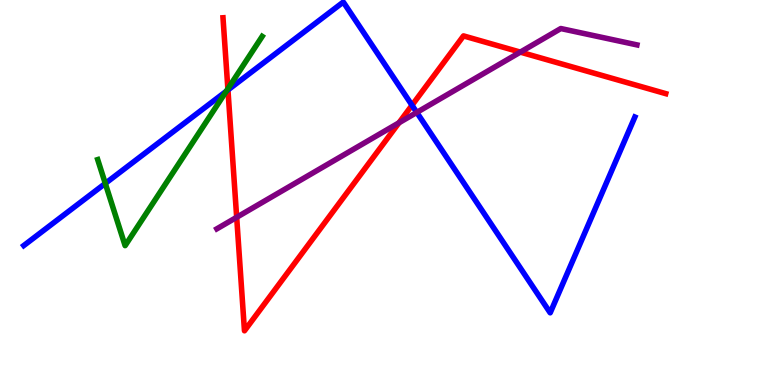[{'lines': ['blue', 'red'], 'intersections': [{'x': 2.94, 'y': 7.66}, {'x': 5.32, 'y': 7.27}]}, {'lines': ['green', 'red'], 'intersections': [{'x': 2.94, 'y': 7.69}]}, {'lines': ['purple', 'red'], 'intersections': [{'x': 3.05, 'y': 4.36}, {'x': 5.15, 'y': 6.81}, {'x': 6.71, 'y': 8.65}]}, {'lines': ['blue', 'green'], 'intersections': [{'x': 1.36, 'y': 5.24}, {'x': 2.92, 'y': 7.63}]}, {'lines': ['blue', 'purple'], 'intersections': [{'x': 5.38, 'y': 7.08}]}, {'lines': ['green', 'purple'], 'intersections': []}]